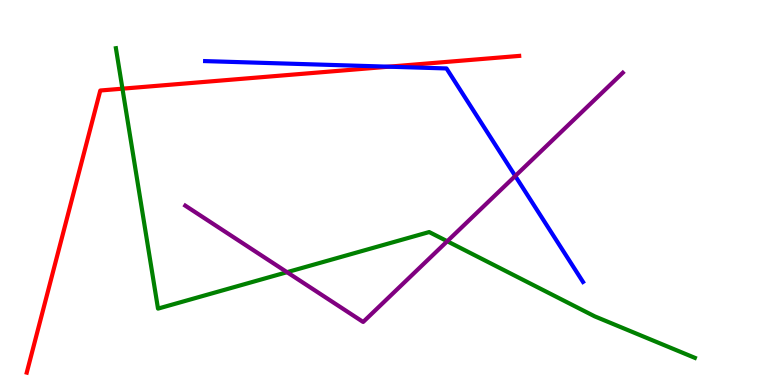[{'lines': ['blue', 'red'], 'intersections': [{'x': 5.01, 'y': 8.27}]}, {'lines': ['green', 'red'], 'intersections': [{'x': 1.58, 'y': 7.7}]}, {'lines': ['purple', 'red'], 'intersections': []}, {'lines': ['blue', 'green'], 'intersections': []}, {'lines': ['blue', 'purple'], 'intersections': [{'x': 6.65, 'y': 5.43}]}, {'lines': ['green', 'purple'], 'intersections': [{'x': 3.7, 'y': 2.93}, {'x': 5.77, 'y': 3.73}]}]